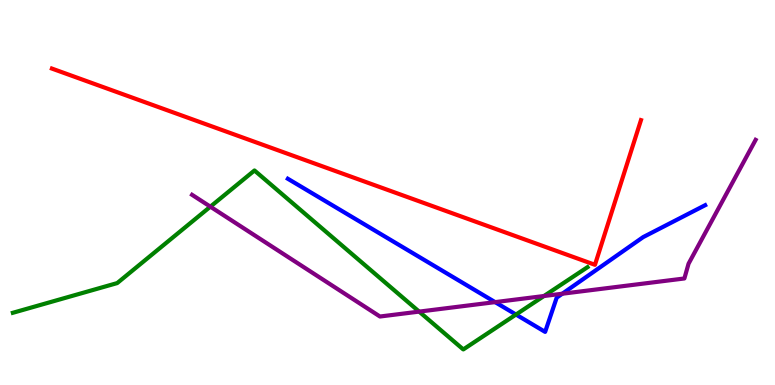[{'lines': ['blue', 'red'], 'intersections': []}, {'lines': ['green', 'red'], 'intersections': []}, {'lines': ['purple', 'red'], 'intersections': []}, {'lines': ['blue', 'green'], 'intersections': [{'x': 6.66, 'y': 1.83}]}, {'lines': ['blue', 'purple'], 'intersections': [{'x': 6.39, 'y': 2.15}, {'x': 7.26, 'y': 2.37}]}, {'lines': ['green', 'purple'], 'intersections': [{'x': 2.71, 'y': 4.63}, {'x': 5.41, 'y': 1.91}, {'x': 7.02, 'y': 2.31}]}]